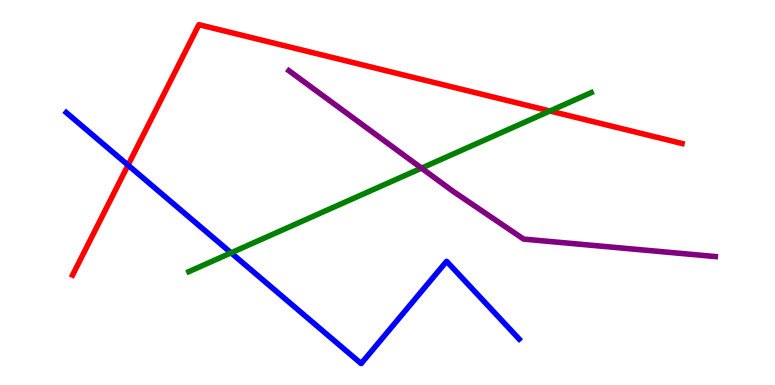[{'lines': ['blue', 'red'], 'intersections': [{'x': 1.65, 'y': 5.71}]}, {'lines': ['green', 'red'], 'intersections': [{'x': 7.1, 'y': 7.12}]}, {'lines': ['purple', 'red'], 'intersections': []}, {'lines': ['blue', 'green'], 'intersections': [{'x': 2.98, 'y': 3.43}]}, {'lines': ['blue', 'purple'], 'intersections': []}, {'lines': ['green', 'purple'], 'intersections': [{'x': 5.44, 'y': 5.63}]}]